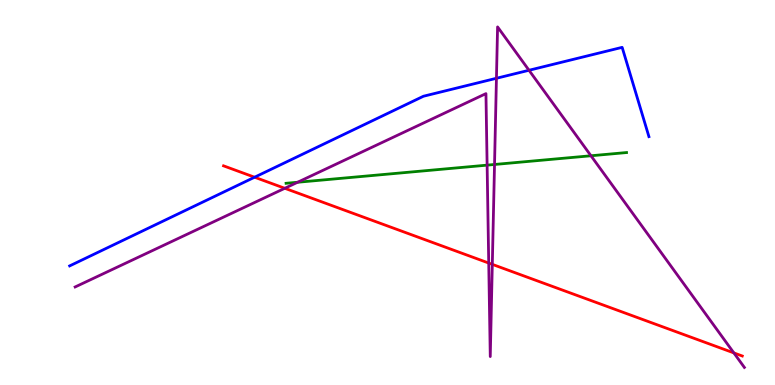[{'lines': ['blue', 'red'], 'intersections': [{'x': 3.29, 'y': 5.4}]}, {'lines': ['green', 'red'], 'intersections': []}, {'lines': ['purple', 'red'], 'intersections': [{'x': 3.67, 'y': 5.11}, {'x': 6.31, 'y': 3.17}, {'x': 6.35, 'y': 3.13}, {'x': 9.47, 'y': 0.834}]}, {'lines': ['blue', 'green'], 'intersections': []}, {'lines': ['blue', 'purple'], 'intersections': [{'x': 6.41, 'y': 7.97}, {'x': 6.83, 'y': 8.17}]}, {'lines': ['green', 'purple'], 'intersections': [{'x': 3.84, 'y': 5.27}, {'x': 6.29, 'y': 5.71}, {'x': 6.38, 'y': 5.73}, {'x': 7.63, 'y': 5.95}]}]